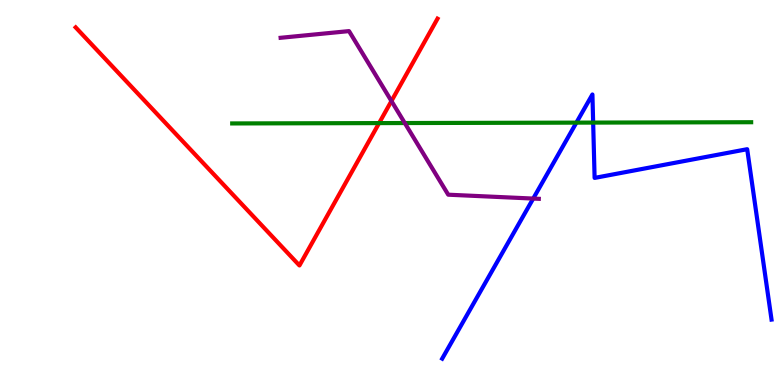[{'lines': ['blue', 'red'], 'intersections': []}, {'lines': ['green', 'red'], 'intersections': [{'x': 4.89, 'y': 6.8}]}, {'lines': ['purple', 'red'], 'intersections': [{'x': 5.05, 'y': 7.38}]}, {'lines': ['blue', 'green'], 'intersections': [{'x': 7.44, 'y': 6.81}, {'x': 7.65, 'y': 6.82}]}, {'lines': ['blue', 'purple'], 'intersections': [{'x': 6.88, 'y': 4.84}]}, {'lines': ['green', 'purple'], 'intersections': [{'x': 5.22, 'y': 6.8}]}]